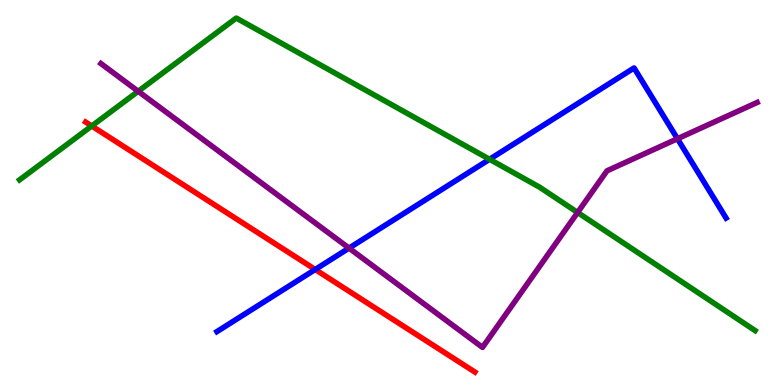[{'lines': ['blue', 'red'], 'intersections': [{'x': 4.07, 'y': 3.0}]}, {'lines': ['green', 'red'], 'intersections': [{'x': 1.18, 'y': 6.73}]}, {'lines': ['purple', 'red'], 'intersections': []}, {'lines': ['blue', 'green'], 'intersections': [{'x': 6.32, 'y': 5.86}]}, {'lines': ['blue', 'purple'], 'intersections': [{'x': 4.5, 'y': 3.56}, {'x': 8.74, 'y': 6.4}]}, {'lines': ['green', 'purple'], 'intersections': [{'x': 1.78, 'y': 7.63}, {'x': 7.45, 'y': 4.48}]}]